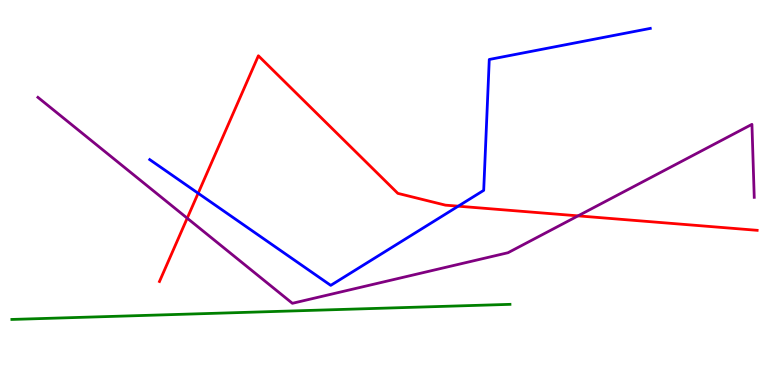[{'lines': ['blue', 'red'], 'intersections': [{'x': 2.56, 'y': 4.98}, {'x': 5.91, 'y': 4.64}]}, {'lines': ['green', 'red'], 'intersections': []}, {'lines': ['purple', 'red'], 'intersections': [{'x': 2.42, 'y': 4.33}, {'x': 7.46, 'y': 4.39}]}, {'lines': ['blue', 'green'], 'intersections': []}, {'lines': ['blue', 'purple'], 'intersections': []}, {'lines': ['green', 'purple'], 'intersections': []}]